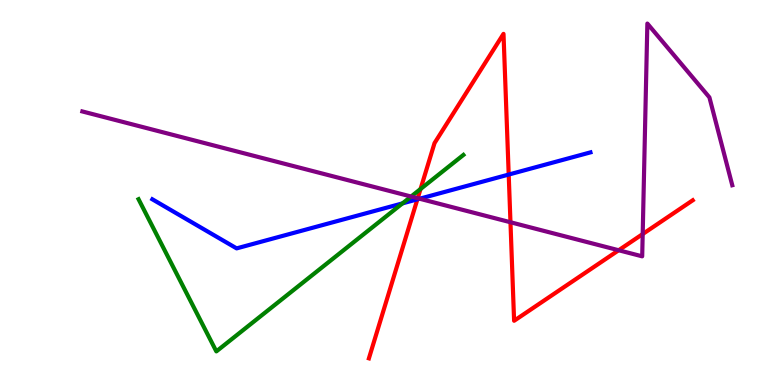[{'lines': ['blue', 'red'], 'intersections': [{'x': 5.39, 'y': 4.82}, {'x': 6.56, 'y': 5.47}]}, {'lines': ['green', 'red'], 'intersections': [{'x': 5.43, 'y': 5.09}]}, {'lines': ['purple', 'red'], 'intersections': [{'x': 5.39, 'y': 4.85}, {'x': 6.59, 'y': 4.23}, {'x': 7.98, 'y': 3.5}, {'x': 8.29, 'y': 3.92}]}, {'lines': ['blue', 'green'], 'intersections': [{'x': 5.19, 'y': 4.72}]}, {'lines': ['blue', 'purple'], 'intersections': [{'x': 5.41, 'y': 4.84}]}, {'lines': ['green', 'purple'], 'intersections': [{'x': 5.3, 'y': 4.9}]}]